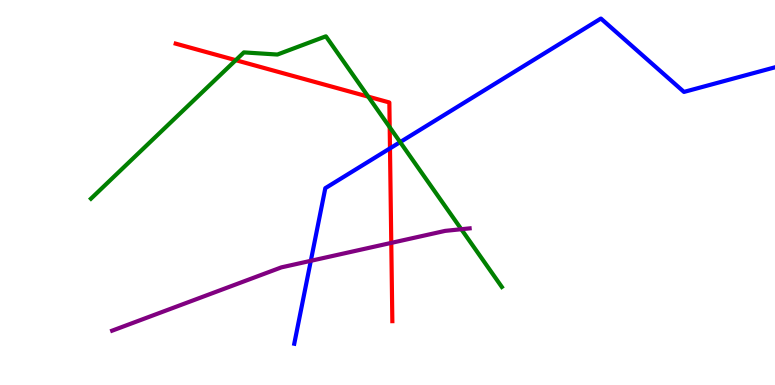[{'lines': ['blue', 'red'], 'intersections': [{'x': 5.03, 'y': 6.15}]}, {'lines': ['green', 'red'], 'intersections': [{'x': 3.04, 'y': 8.44}, {'x': 4.75, 'y': 7.49}, {'x': 5.03, 'y': 6.7}]}, {'lines': ['purple', 'red'], 'intersections': [{'x': 5.05, 'y': 3.69}]}, {'lines': ['blue', 'green'], 'intersections': [{'x': 5.16, 'y': 6.31}]}, {'lines': ['blue', 'purple'], 'intersections': [{'x': 4.01, 'y': 3.23}]}, {'lines': ['green', 'purple'], 'intersections': [{'x': 5.95, 'y': 4.05}]}]